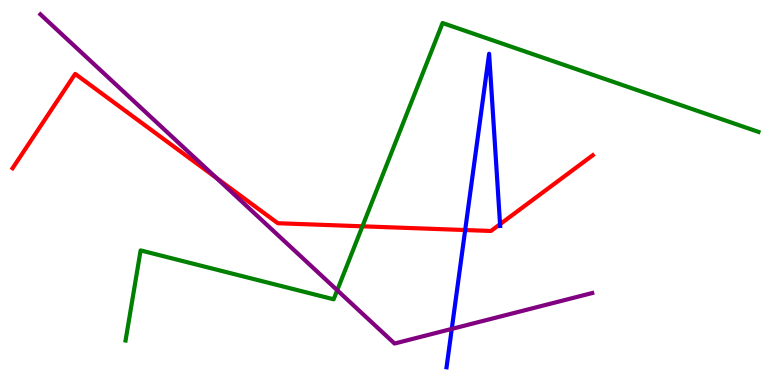[{'lines': ['blue', 'red'], 'intersections': [{'x': 6.0, 'y': 4.02}, {'x': 6.45, 'y': 4.18}]}, {'lines': ['green', 'red'], 'intersections': [{'x': 4.68, 'y': 4.12}]}, {'lines': ['purple', 'red'], 'intersections': [{'x': 2.79, 'y': 5.38}]}, {'lines': ['blue', 'green'], 'intersections': []}, {'lines': ['blue', 'purple'], 'intersections': [{'x': 5.83, 'y': 1.46}]}, {'lines': ['green', 'purple'], 'intersections': [{'x': 4.35, 'y': 2.46}]}]